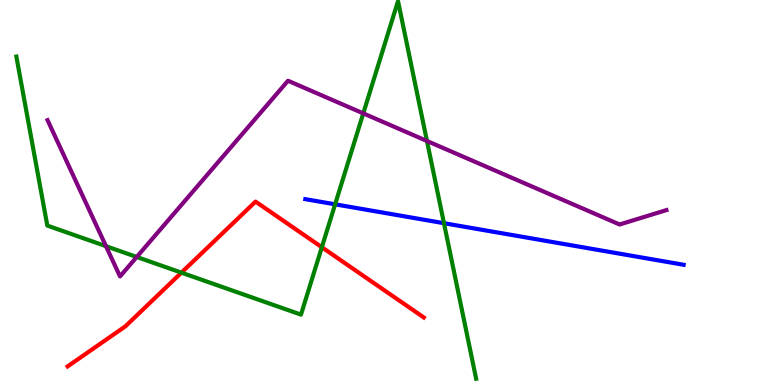[{'lines': ['blue', 'red'], 'intersections': []}, {'lines': ['green', 'red'], 'intersections': [{'x': 2.34, 'y': 2.92}, {'x': 4.15, 'y': 3.58}]}, {'lines': ['purple', 'red'], 'intersections': []}, {'lines': ['blue', 'green'], 'intersections': [{'x': 4.32, 'y': 4.69}, {'x': 5.73, 'y': 4.2}]}, {'lines': ['blue', 'purple'], 'intersections': []}, {'lines': ['green', 'purple'], 'intersections': [{'x': 1.37, 'y': 3.61}, {'x': 1.76, 'y': 3.33}, {'x': 4.69, 'y': 7.06}, {'x': 5.51, 'y': 6.34}]}]